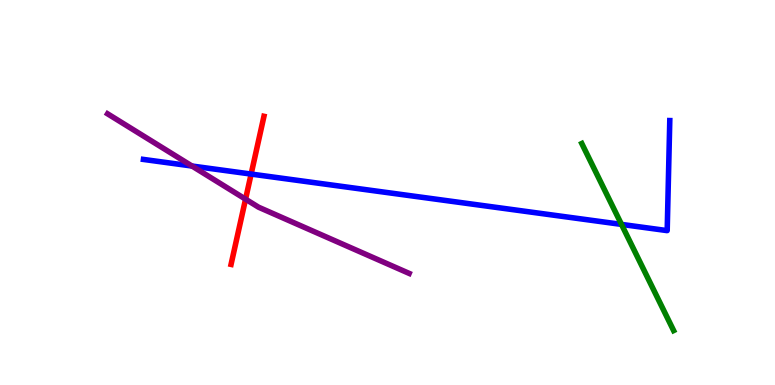[{'lines': ['blue', 'red'], 'intersections': [{'x': 3.24, 'y': 5.48}]}, {'lines': ['green', 'red'], 'intersections': []}, {'lines': ['purple', 'red'], 'intersections': [{'x': 3.17, 'y': 4.83}]}, {'lines': ['blue', 'green'], 'intersections': [{'x': 8.02, 'y': 4.17}]}, {'lines': ['blue', 'purple'], 'intersections': [{'x': 2.48, 'y': 5.69}]}, {'lines': ['green', 'purple'], 'intersections': []}]